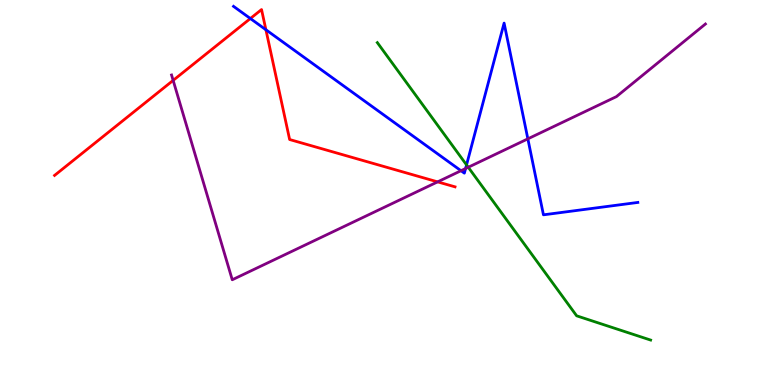[{'lines': ['blue', 'red'], 'intersections': [{'x': 3.23, 'y': 9.52}, {'x': 3.43, 'y': 9.23}]}, {'lines': ['green', 'red'], 'intersections': []}, {'lines': ['purple', 'red'], 'intersections': [{'x': 2.23, 'y': 7.91}, {'x': 5.65, 'y': 5.28}]}, {'lines': ['blue', 'green'], 'intersections': [{'x': 6.02, 'y': 5.72}]}, {'lines': ['blue', 'purple'], 'intersections': [{'x': 5.95, 'y': 5.57}, {'x': 6.01, 'y': 5.62}, {'x': 6.81, 'y': 6.39}]}, {'lines': ['green', 'purple'], 'intersections': [{'x': 6.04, 'y': 5.66}]}]